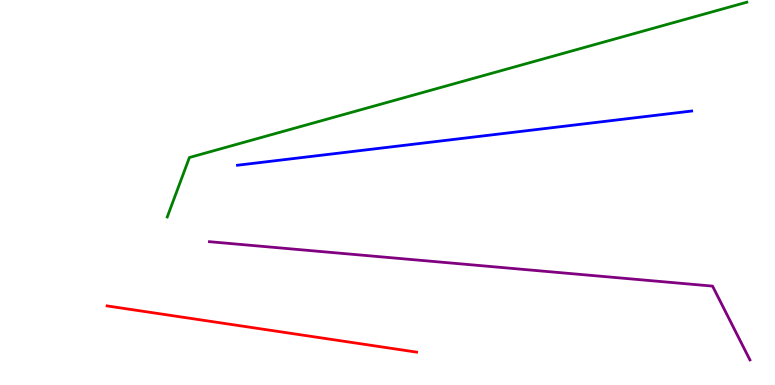[{'lines': ['blue', 'red'], 'intersections': []}, {'lines': ['green', 'red'], 'intersections': []}, {'lines': ['purple', 'red'], 'intersections': []}, {'lines': ['blue', 'green'], 'intersections': []}, {'lines': ['blue', 'purple'], 'intersections': []}, {'lines': ['green', 'purple'], 'intersections': []}]